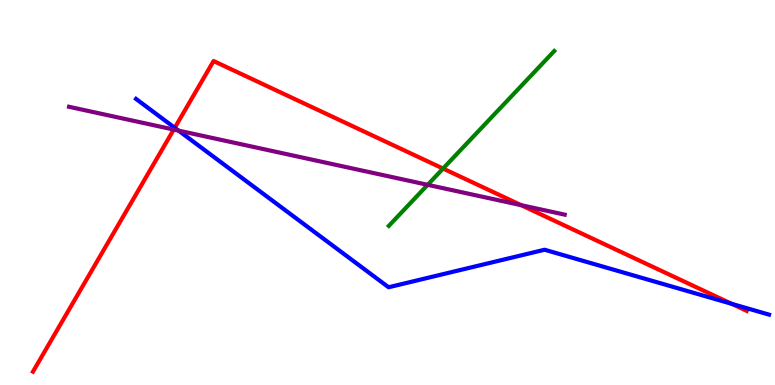[{'lines': ['blue', 'red'], 'intersections': [{'x': 2.25, 'y': 6.68}, {'x': 9.44, 'y': 2.11}]}, {'lines': ['green', 'red'], 'intersections': [{'x': 5.72, 'y': 5.62}]}, {'lines': ['purple', 'red'], 'intersections': [{'x': 2.24, 'y': 6.63}, {'x': 6.73, 'y': 4.67}]}, {'lines': ['blue', 'green'], 'intersections': []}, {'lines': ['blue', 'purple'], 'intersections': [{'x': 2.3, 'y': 6.61}]}, {'lines': ['green', 'purple'], 'intersections': [{'x': 5.52, 'y': 5.2}]}]